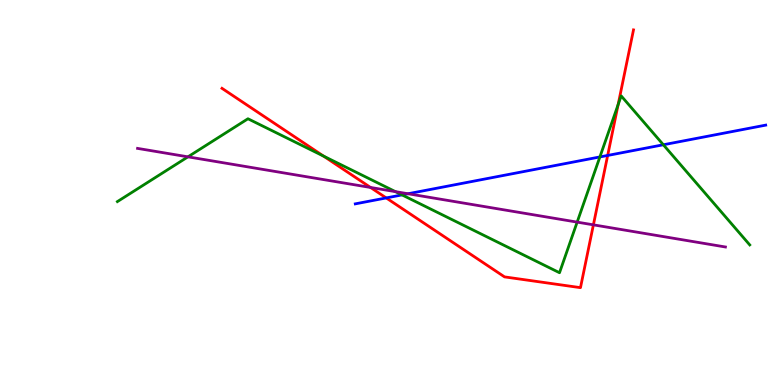[{'lines': ['blue', 'red'], 'intersections': [{'x': 4.98, 'y': 4.86}, {'x': 7.84, 'y': 5.96}]}, {'lines': ['green', 'red'], 'intersections': [{'x': 4.18, 'y': 5.94}, {'x': 7.98, 'y': 7.28}]}, {'lines': ['purple', 'red'], 'intersections': [{'x': 4.78, 'y': 5.13}, {'x': 7.66, 'y': 4.16}]}, {'lines': ['blue', 'green'], 'intersections': [{'x': 5.19, 'y': 4.94}, {'x': 7.74, 'y': 5.92}, {'x': 8.56, 'y': 6.24}]}, {'lines': ['blue', 'purple'], 'intersections': [{'x': 5.26, 'y': 4.97}]}, {'lines': ['green', 'purple'], 'intersections': [{'x': 2.43, 'y': 5.93}, {'x': 5.1, 'y': 5.02}, {'x': 7.45, 'y': 4.23}]}]